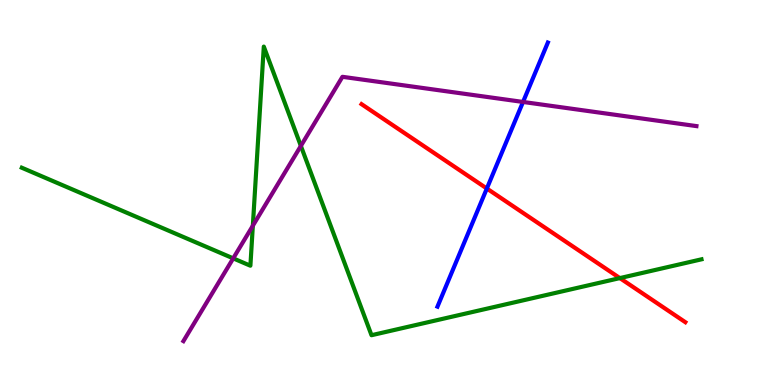[{'lines': ['blue', 'red'], 'intersections': [{'x': 6.28, 'y': 5.1}]}, {'lines': ['green', 'red'], 'intersections': [{'x': 8.0, 'y': 2.78}]}, {'lines': ['purple', 'red'], 'intersections': []}, {'lines': ['blue', 'green'], 'intersections': []}, {'lines': ['blue', 'purple'], 'intersections': [{'x': 6.75, 'y': 7.35}]}, {'lines': ['green', 'purple'], 'intersections': [{'x': 3.01, 'y': 3.29}, {'x': 3.26, 'y': 4.14}, {'x': 3.88, 'y': 6.21}]}]